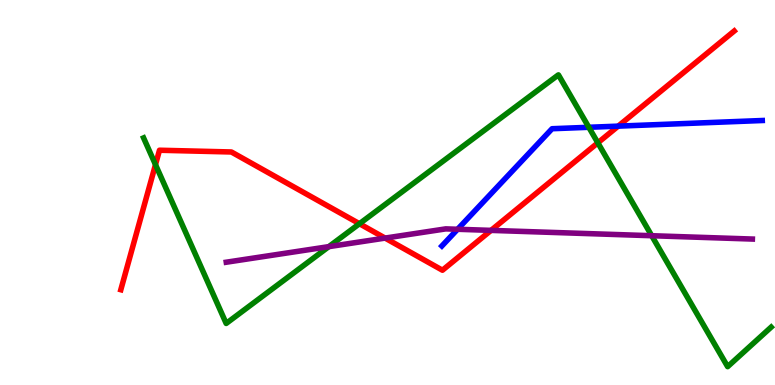[{'lines': ['blue', 'red'], 'intersections': [{'x': 7.98, 'y': 6.72}]}, {'lines': ['green', 'red'], 'intersections': [{'x': 2.01, 'y': 5.72}, {'x': 4.64, 'y': 4.19}, {'x': 7.71, 'y': 6.29}]}, {'lines': ['purple', 'red'], 'intersections': [{'x': 4.97, 'y': 3.82}, {'x': 6.34, 'y': 4.02}]}, {'lines': ['blue', 'green'], 'intersections': [{'x': 7.6, 'y': 6.69}]}, {'lines': ['blue', 'purple'], 'intersections': [{'x': 5.9, 'y': 4.04}]}, {'lines': ['green', 'purple'], 'intersections': [{'x': 4.24, 'y': 3.59}, {'x': 8.41, 'y': 3.88}]}]